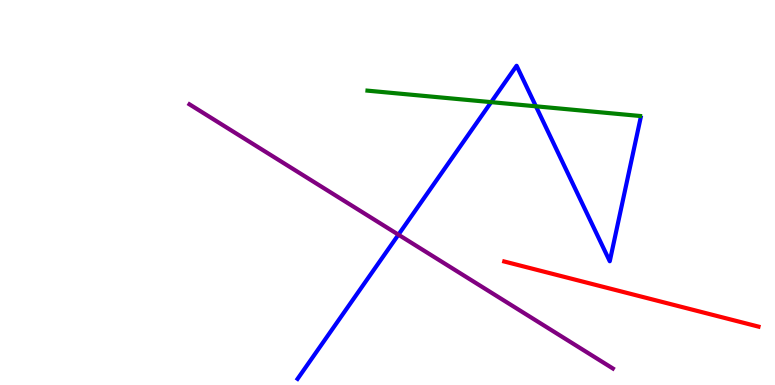[{'lines': ['blue', 'red'], 'intersections': []}, {'lines': ['green', 'red'], 'intersections': []}, {'lines': ['purple', 'red'], 'intersections': []}, {'lines': ['blue', 'green'], 'intersections': [{'x': 6.34, 'y': 7.35}, {'x': 6.92, 'y': 7.24}]}, {'lines': ['blue', 'purple'], 'intersections': [{'x': 5.14, 'y': 3.9}]}, {'lines': ['green', 'purple'], 'intersections': []}]